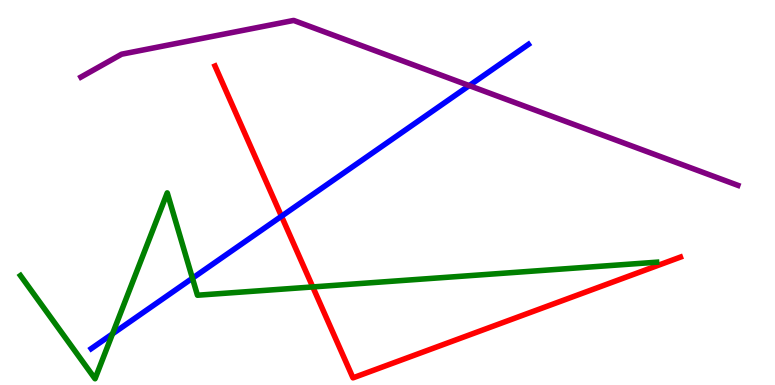[{'lines': ['blue', 'red'], 'intersections': [{'x': 3.63, 'y': 4.38}]}, {'lines': ['green', 'red'], 'intersections': [{'x': 4.04, 'y': 2.55}]}, {'lines': ['purple', 'red'], 'intersections': []}, {'lines': ['blue', 'green'], 'intersections': [{'x': 1.45, 'y': 1.33}, {'x': 2.48, 'y': 2.77}]}, {'lines': ['blue', 'purple'], 'intersections': [{'x': 6.05, 'y': 7.78}]}, {'lines': ['green', 'purple'], 'intersections': []}]